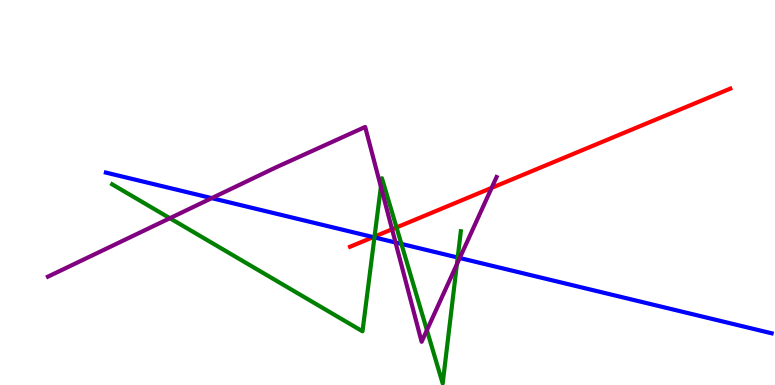[{'lines': ['blue', 'red'], 'intersections': [{'x': 4.82, 'y': 3.84}]}, {'lines': ['green', 'red'], 'intersections': [{'x': 4.83, 'y': 3.86}, {'x': 5.12, 'y': 4.09}]}, {'lines': ['purple', 'red'], 'intersections': [{'x': 5.06, 'y': 4.04}, {'x': 6.34, 'y': 5.12}]}, {'lines': ['blue', 'green'], 'intersections': [{'x': 4.83, 'y': 3.83}, {'x': 5.18, 'y': 3.66}, {'x': 5.91, 'y': 3.31}]}, {'lines': ['blue', 'purple'], 'intersections': [{'x': 2.73, 'y': 4.85}, {'x': 5.1, 'y': 3.7}, {'x': 5.93, 'y': 3.3}]}, {'lines': ['green', 'purple'], 'intersections': [{'x': 2.19, 'y': 4.33}, {'x': 4.91, 'y': 5.15}, {'x': 5.51, 'y': 1.42}, {'x': 5.9, 'y': 3.14}]}]